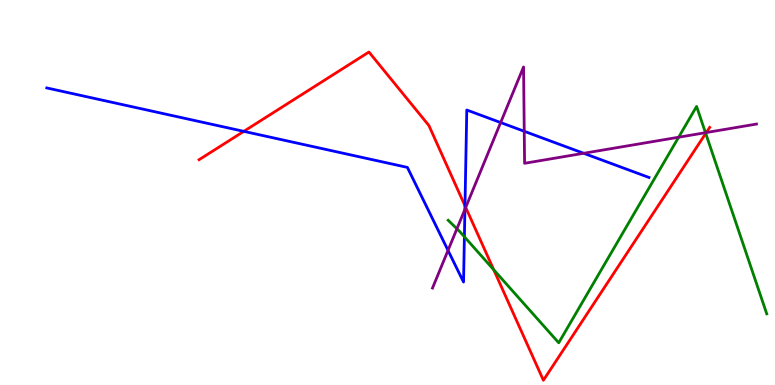[{'lines': ['blue', 'red'], 'intersections': [{'x': 3.15, 'y': 6.59}, {'x': 6.0, 'y': 4.65}]}, {'lines': ['green', 'red'], 'intersections': [{'x': 6.37, 'y': 2.99}, {'x': 9.11, 'y': 6.53}]}, {'lines': ['purple', 'red'], 'intersections': [{'x': 6.01, 'y': 4.61}, {'x': 9.11, 'y': 6.56}]}, {'lines': ['blue', 'green'], 'intersections': [{'x': 5.99, 'y': 3.85}]}, {'lines': ['blue', 'purple'], 'intersections': [{'x': 5.78, 'y': 3.5}, {'x': 6.0, 'y': 4.56}, {'x': 6.46, 'y': 6.82}, {'x': 6.76, 'y': 6.59}, {'x': 7.53, 'y': 6.02}]}, {'lines': ['green', 'purple'], 'intersections': [{'x': 5.9, 'y': 4.06}, {'x': 8.76, 'y': 6.44}, {'x': 9.1, 'y': 6.55}]}]